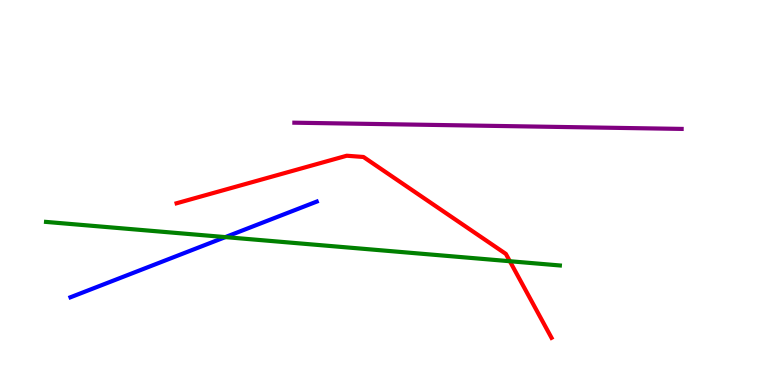[{'lines': ['blue', 'red'], 'intersections': []}, {'lines': ['green', 'red'], 'intersections': [{'x': 6.58, 'y': 3.21}]}, {'lines': ['purple', 'red'], 'intersections': []}, {'lines': ['blue', 'green'], 'intersections': [{'x': 2.91, 'y': 3.84}]}, {'lines': ['blue', 'purple'], 'intersections': []}, {'lines': ['green', 'purple'], 'intersections': []}]